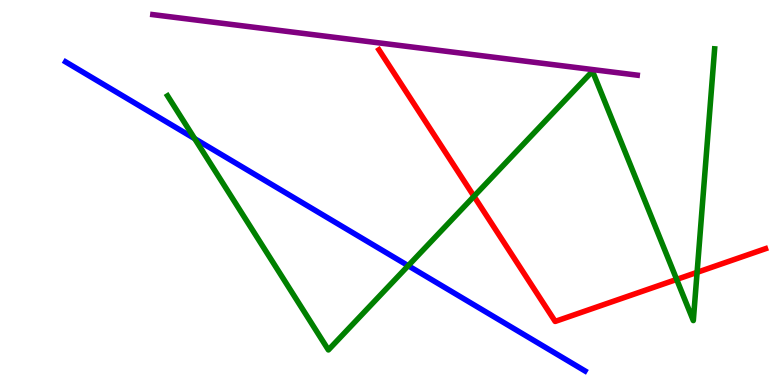[{'lines': ['blue', 'red'], 'intersections': []}, {'lines': ['green', 'red'], 'intersections': [{'x': 6.12, 'y': 4.9}, {'x': 8.73, 'y': 2.74}, {'x': 8.99, 'y': 2.93}]}, {'lines': ['purple', 'red'], 'intersections': []}, {'lines': ['blue', 'green'], 'intersections': [{'x': 2.51, 'y': 6.4}, {'x': 5.27, 'y': 3.1}]}, {'lines': ['blue', 'purple'], 'intersections': []}, {'lines': ['green', 'purple'], 'intersections': []}]